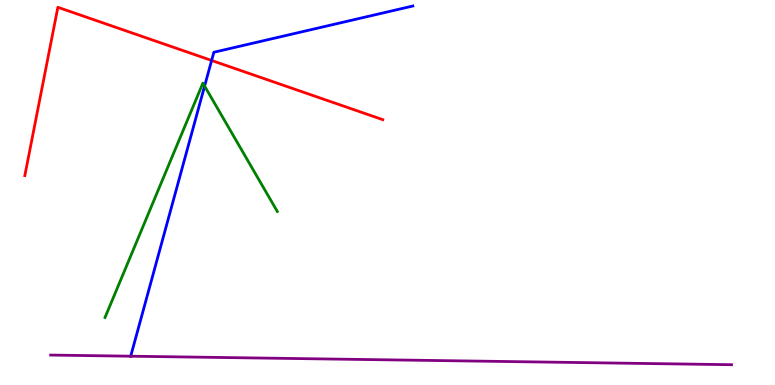[{'lines': ['blue', 'red'], 'intersections': [{'x': 2.73, 'y': 8.43}]}, {'lines': ['green', 'red'], 'intersections': []}, {'lines': ['purple', 'red'], 'intersections': []}, {'lines': ['blue', 'green'], 'intersections': [{'x': 2.64, 'y': 7.76}]}, {'lines': ['blue', 'purple'], 'intersections': [{'x': 1.69, 'y': 0.748}]}, {'lines': ['green', 'purple'], 'intersections': []}]